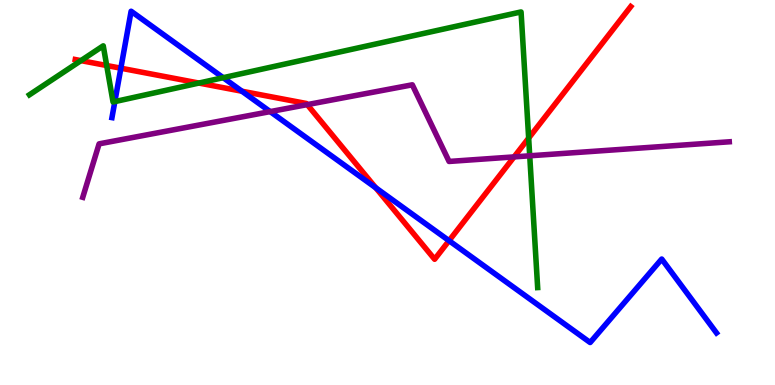[{'lines': ['blue', 'red'], 'intersections': [{'x': 1.56, 'y': 8.23}, {'x': 3.12, 'y': 7.63}, {'x': 4.85, 'y': 5.12}, {'x': 5.79, 'y': 3.75}]}, {'lines': ['green', 'red'], 'intersections': [{'x': 1.04, 'y': 8.43}, {'x': 1.38, 'y': 8.3}, {'x': 2.57, 'y': 7.84}, {'x': 6.82, 'y': 6.41}]}, {'lines': ['purple', 'red'], 'intersections': [{'x': 3.96, 'y': 7.28}, {'x': 6.63, 'y': 5.92}]}, {'lines': ['blue', 'green'], 'intersections': [{'x': 1.48, 'y': 7.36}, {'x': 2.88, 'y': 7.98}]}, {'lines': ['blue', 'purple'], 'intersections': [{'x': 3.49, 'y': 7.1}]}, {'lines': ['green', 'purple'], 'intersections': [{'x': 6.84, 'y': 5.95}]}]